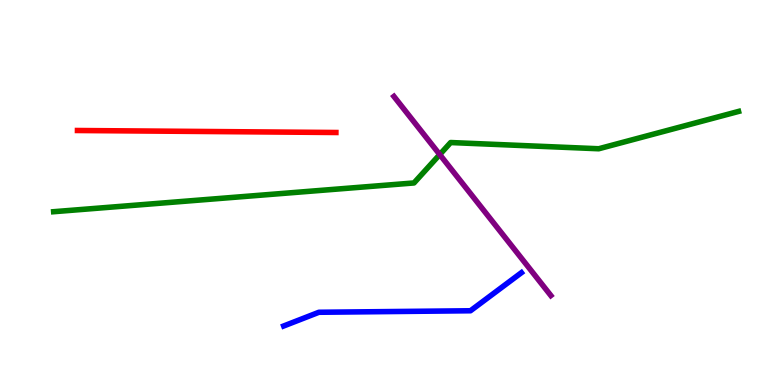[{'lines': ['blue', 'red'], 'intersections': []}, {'lines': ['green', 'red'], 'intersections': []}, {'lines': ['purple', 'red'], 'intersections': []}, {'lines': ['blue', 'green'], 'intersections': []}, {'lines': ['blue', 'purple'], 'intersections': []}, {'lines': ['green', 'purple'], 'intersections': [{'x': 5.67, 'y': 5.99}]}]